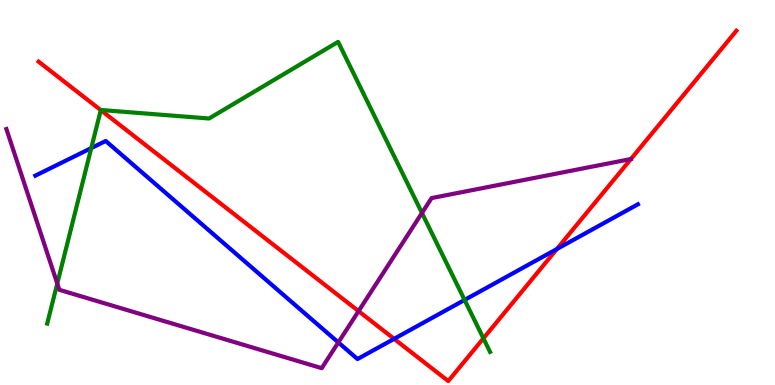[{'lines': ['blue', 'red'], 'intersections': [{'x': 5.09, 'y': 1.2}, {'x': 7.19, 'y': 3.53}]}, {'lines': ['green', 'red'], 'intersections': [{'x': 1.3, 'y': 7.14}, {'x': 6.24, 'y': 1.21}]}, {'lines': ['purple', 'red'], 'intersections': [{'x': 4.63, 'y': 1.92}, {'x': 8.14, 'y': 5.87}]}, {'lines': ['blue', 'green'], 'intersections': [{'x': 1.18, 'y': 6.15}, {'x': 5.99, 'y': 2.21}]}, {'lines': ['blue', 'purple'], 'intersections': [{'x': 4.37, 'y': 1.11}]}, {'lines': ['green', 'purple'], 'intersections': [{'x': 0.739, 'y': 2.64}, {'x': 5.44, 'y': 4.47}]}]